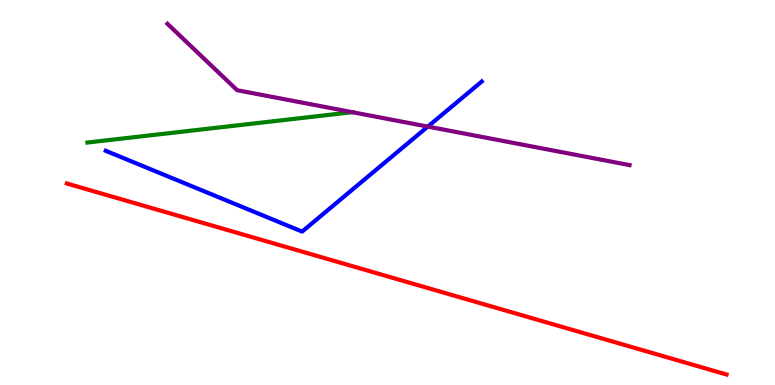[{'lines': ['blue', 'red'], 'intersections': []}, {'lines': ['green', 'red'], 'intersections': []}, {'lines': ['purple', 'red'], 'intersections': []}, {'lines': ['blue', 'green'], 'intersections': []}, {'lines': ['blue', 'purple'], 'intersections': [{'x': 5.52, 'y': 6.71}]}, {'lines': ['green', 'purple'], 'intersections': [{'x': 4.55, 'y': 7.09}]}]